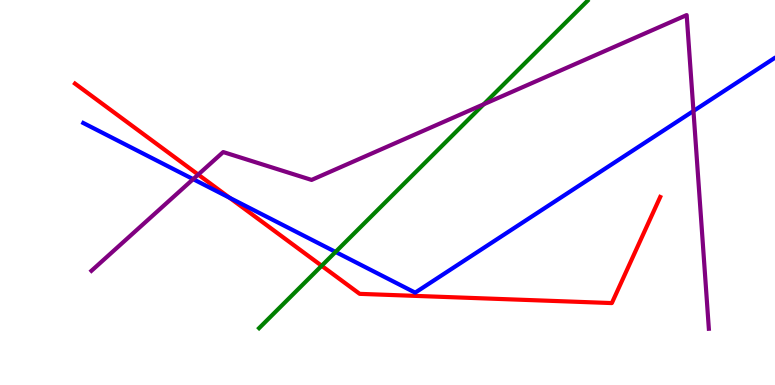[{'lines': ['blue', 'red'], 'intersections': [{'x': 2.96, 'y': 4.86}]}, {'lines': ['green', 'red'], 'intersections': [{'x': 4.15, 'y': 3.1}]}, {'lines': ['purple', 'red'], 'intersections': [{'x': 2.56, 'y': 5.47}]}, {'lines': ['blue', 'green'], 'intersections': [{'x': 4.33, 'y': 3.46}]}, {'lines': ['blue', 'purple'], 'intersections': [{'x': 2.49, 'y': 5.35}, {'x': 8.95, 'y': 7.12}]}, {'lines': ['green', 'purple'], 'intersections': [{'x': 6.24, 'y': 7.29}]}]